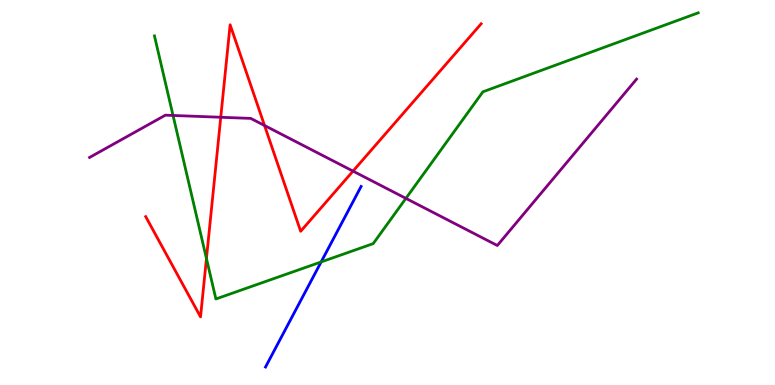[{'lines': ['blue', 'red'], 'intersections': []}, {'lines': ['green', 'red'], 'intersections': [{'x': 2.66, 'y': 3.28}]}, {'lines': ['purple', 'red'], 'intersections': [{'x': 2.85, 'y': 6.95}, {'x': 3.41, 'y': 6.74}, {'x': 4.55, 'y': 5.56}]}, {'lines': ['blue', 'green'], 'intersections': [{'x': 4.14, 'y': 3.2}]}, {'lines': ['blue', 'purple'], 'intersections': []}, {'lines': ['green', 'purple'], 'intersections': [{'x': 2.23, 'y': 7.0}, {'x': 5.24, 'y': 4.85}]}]